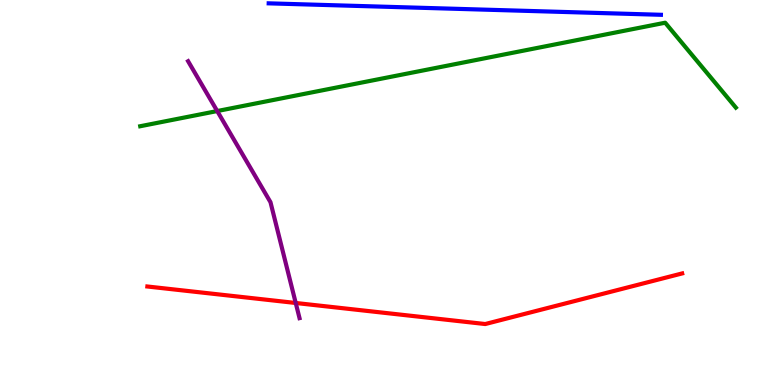[{'lines': ['blue', 'red'], 'intersections': []}, {'lines': ['green', 'red'], 'intersections': []}, {'lines': ['purple', 'red'], 'intersections': [{'x': 3.82, 'y': 2.13}]}, {'lines': ['blue', 'green'], 'intersections': []}, {'lines': ['blue', 'purple'], 'intersections': []}, {'lines': ['green', 'purple'], 'intersections': [{'x': 2.8, 'y': 7.12}]}]